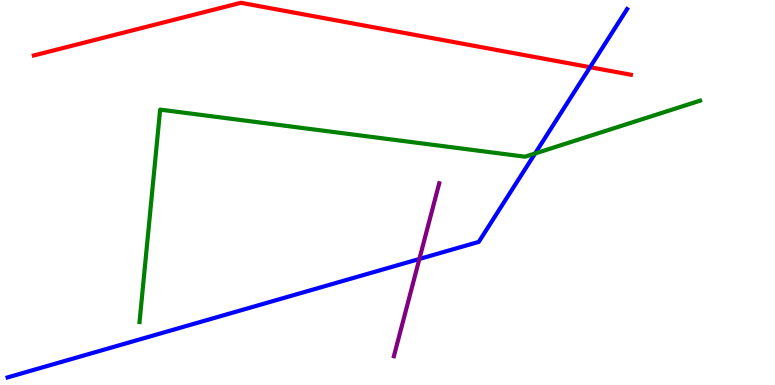[{'lines': ['blue', 'red'], 'intersections': [{'x': 7.61, 'y': 8.25}]}, {'lines': ['green', 'red'], 'intersections': []}, {'lines': ['purple', 'red'], 'intersections': []}, {'lines': ['blue', 'green'], 'intersections': [{'x': 6.9, 'y': 6.01}]}, {'lines': ['blue', 'purple'], 'intersections': [{'x': 5.41, 'y': 3.27}]}, {'lines': ['green', 'purple'], 'intersections': []}]